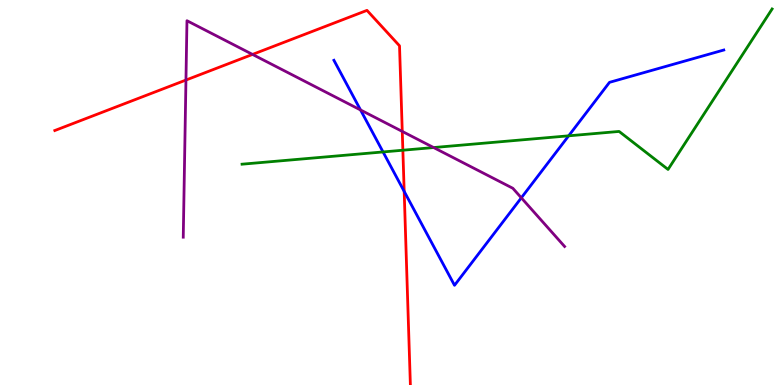[{'lines': ['blue', 'red'], 'intersections': [{'x': 5.22, 'y': 5.03}]}, {'lines': ['green', 'red'], 'intersections': [{'x': 5.2, 'y': 6.1}]}, {'lines': ['purple', 'red'], 'intersections': [{'x': 2.4, 'y': 7.92}, {'x': 3.26, 'y': 8.59}, {'x': 5.19, 'y': 6.59}]}, {'lines': ['blue', 'green'], 'intersections': [{'x': 4.94, 'y': 6.05}, {'x': 7.34, 'y': 6.47}]}, {'lines': ['blue', 'purple'], 'intersections': [{'x': 4.65, 'y': 7.14}, {'x': 6.73, 'y': 4.86}]}, {'lines': ['green', 'purple'], 'intersections': [{'x': 5.6, 'y': 6.17}]}]